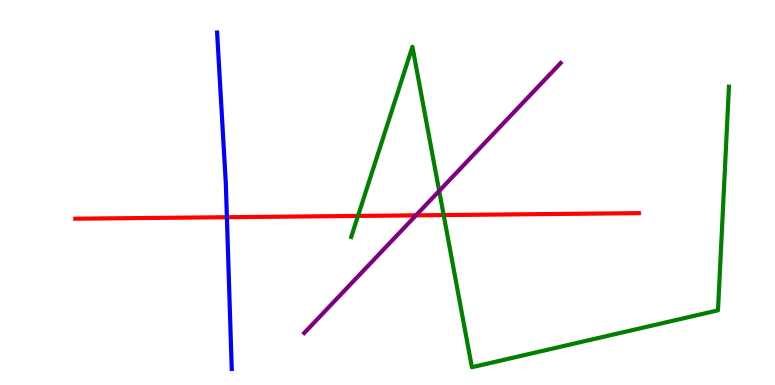[{'lines': ['blue', 'red'], 'intersections': [{'x': 2.93, 'y': 4.36}]}, {'lines': ['green', 'red'], 'intersections': [{'x': 4.62, 'y': 4.39}, {'x': 5.72, 'y': 4.41}]}, {'lines': ['purple', 'red'], 'intersections': [{'x': 5.37, 'y': 4.41}]}, {'lines': ['blue', 'green'], 'intersections': []}, {'lines': ['blue', 'purple'], 'intersections': []}, {'lines': ['green', 'purple'], 'intersections': [{'x': 5.67, 'y': 5.04}]}]